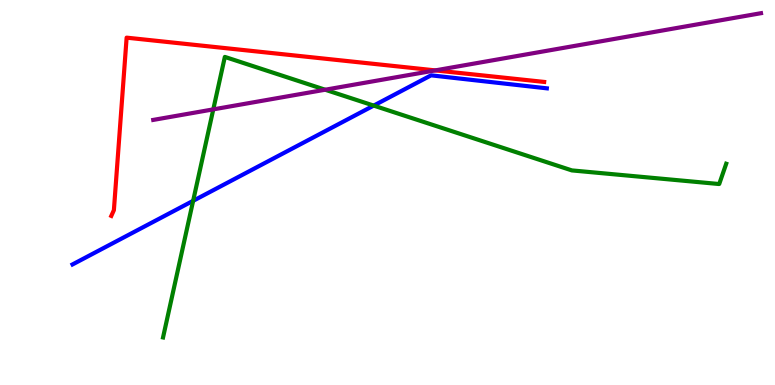[{'lines': ['blue', 'red'], 'intersections': []}, {'lines': ['green', 'red'], 'intersections': []}, {'lines': ['purple', 'red'], 'intersections': [{'x': 5.62, 'y': 8.17}]}, {'lines': ['blue', 'green'], 'intersections': [{'x': 2.49, 'y': 4.78}, {'x': 4.82, 'y': 7.26}]}, {'lines': ['blue', 'purple'], 'intersections': []}, {'lines': ['green', 'purple'], 'intersections': [{'x': 2.75, 'y': 7.16}, {'x': 4.2, 'y': 7.67}]}]